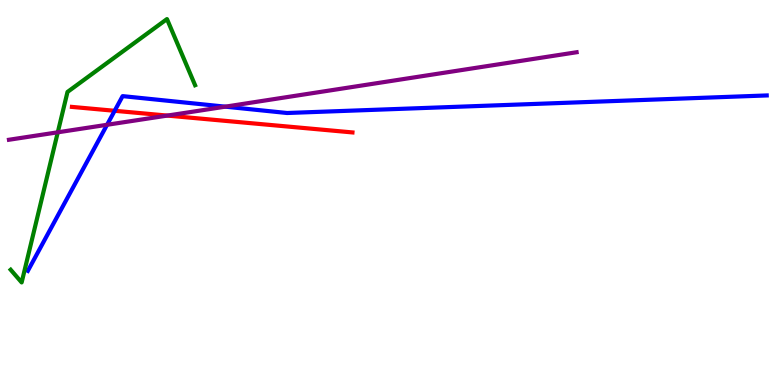[{'lines': ['blue', 'red'], 'intersections': [{'x': 1.48, 'y': 7.12}]}, {'lines': ['green', 'red'], 'intersections': []}, {'lines': ['purple', 'red'], 'intersections': [{'x': 2.16, 'y': 7.0}]}, {'lines': ['blue', 'green'], 'intersections': []}, {'lines': ['blue', 'purple'], 'intersections': [{'x': 1.38, 'y': 6.76}, {'x': 2.91, 'y': 7.23}]}, {'lines': ['green', 'purple'], 'intersections': [{'x': 0.746, 'y': 6.56}]}]